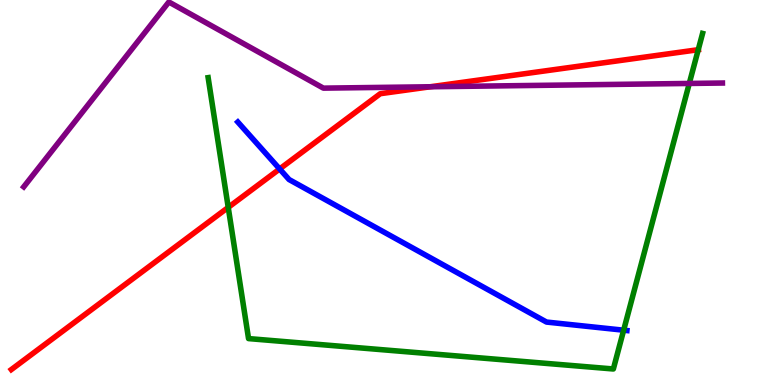[{'lines': ['blue', 'red'], 'intersections': [{'x': 3.61, 'y': 5.61}]}, {'lines': ['green', 'red'], 'intersections': [{'x': 2.94, 'y': 4.61}, {'x': 9.01, 'y': 8.71}]}, {'lines': ['purple', 'red'], 'intersections': [{'x': 5.55, 'y': 7.75}]}, {'lines': ['blue', 'green'], 'intersections': [{'x': 8.05, 'y': 1.42}]}, {'lines': ['blue', 'purple'], 'intersections': []}, {'lines': ['green', 'purple'], 'intersections': [{'x': 8.89, 'y': 7.83}]}]